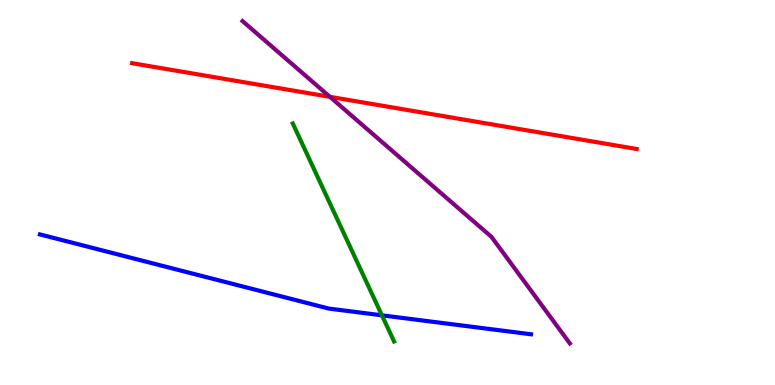[{'lines': ['blue', 'red'], 'intersections': []}, {'lines': ['green', 'red'], 'intersections': []}, {'lines': ['purple', 'red'], 'intersections': [{'x': 4.26, 'y': 7.48}]}, {'lines': ['blue', 'green'], 'intersections': [{'x': 4.93, 'y': 1.81}]}, {'lines': ['blue', 'purple'], 'intersections': []}, {'lines': ['green', 'purple'], 'intersections': []}]